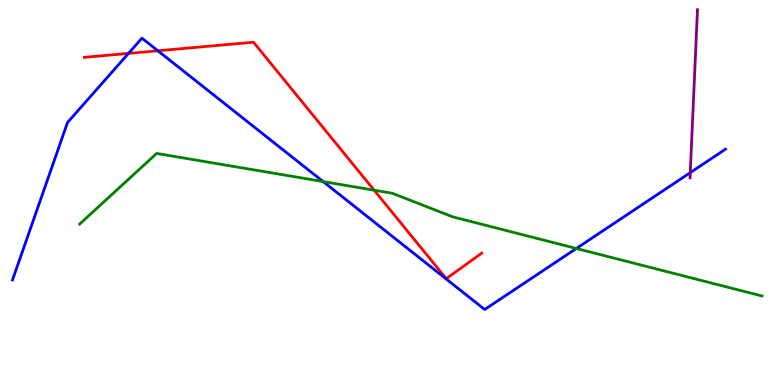[{'lines': ['blue', 'red'], 'intersections': [{'x': 1.66, 'y': 8.61}, {'x': 2.04, 'y': 8.68}]}, {'lines': ['green', 'red'], 'intersections': [{'x': 4.83, 'y': 5.06}]}, {'lines': ['purple', 'red'], 'intersections': []}, {'lines': ['blue', 'green'], 'intersections': [{'x': 4.17, 'y': 5.28}, {'x': 7.44, 'y': 3.55}]}, {'lines': ['blue', 'purple'], 'intersections': [{'x': 8.91, 'y': 5.52}]}, {'lines': ['green', 'purple'], 'intersections': []}]